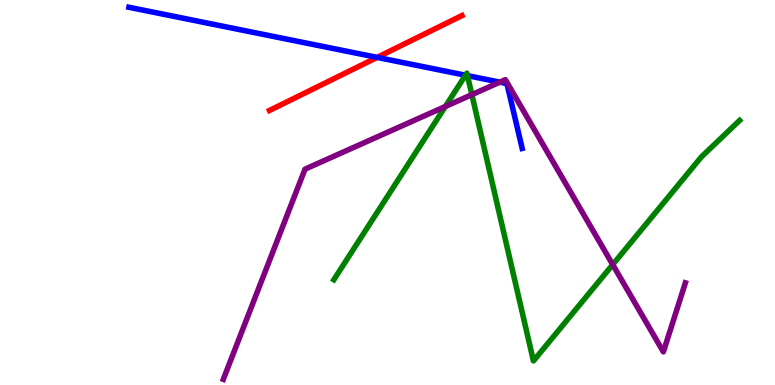[{'lines': ['blue', 'red'], 'intersections': [{'x': 4.87, 'y': 8.51}]}, {'lines': ['green', 'red'], 'intersections': []}, {'lines': ['purple', 'red'], 'intersections': []}, {'lines': ['blue', 'green'], 'intersections': [{'x': 6.01, 'y': 8.05}, {'x': 6.03, 'y': 8.04}]}, {'lines': ['blue', 'purple'], 'intersections': [{'x': 6.45, 'y': 7.87}]}, {'lines': ['green', 'purple'], 'intersections': [{'x': 5.75, 'y': 7.23}, {'x': 6.09, 'y': 7.54}, {'x': 7.91, 'y': 3.13}]}]